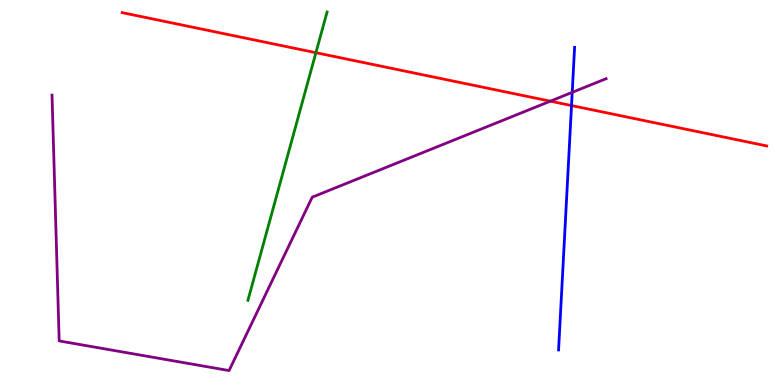[{'lines': ['blue', 'red'], 'intersections': [{'x': 7.37, 'y': 7.26}]}, {'lines': ['green', 'red'], 'intersections': [{'x': 4.08, 'y': 8.63}]}, {'lines': ['purple', 'red'], 'intersections': [{'x': 7.1, 'y': 7.37}]}, {'lines': ['blue', 'green'], 'intersections': []}, {'lines': ['blue', 'purple'], 'intersections': [{'x': 7.38, 'y': 7.6}]}, {'lines': ['green', 'purple'], 'intersections': []}]